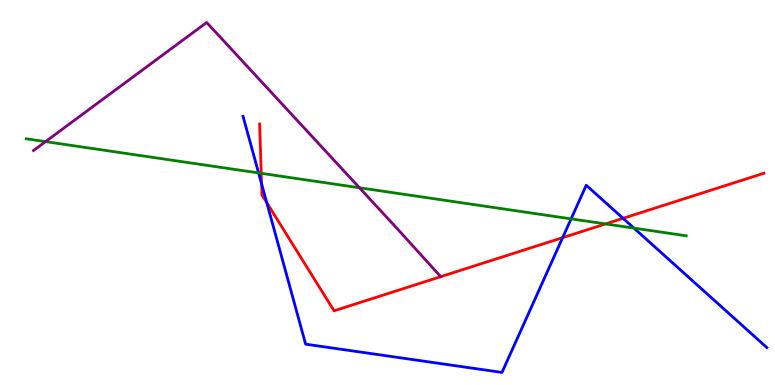[{'lines': ['blue', 'red'], 'intersections': [{'x': 3.38, 'y': 5.23}, {'x': 3.44, 'y': 4.74}, {'x': 7.26, 'y': 3.83}, {'x': 8.04, 'y': 4.33}]}, {'lines': ['green', 'red'], 'intersections': [{'x': 3.37, 'y': 5.5}, {'x': 7.81, 'y': 4.18}]}, {'lines': ['purple', 'red'], 'intersections': []}, {'lines': ['blue', 'green'], 'intersections': [{'x': 3.34, 'y': 5.51}, {'x': 7.37, 'y': 4.32}, {'x': 8.18, 'y': 4.08}]}, {'lines': ['blue', 'purple'], 'intersections': []}, {'lines': ['green', 'purple'], 'intersections': [{'x': 0.588, 'y': 6.32}, {'x': 4.64, 'y': 5.12}]}]